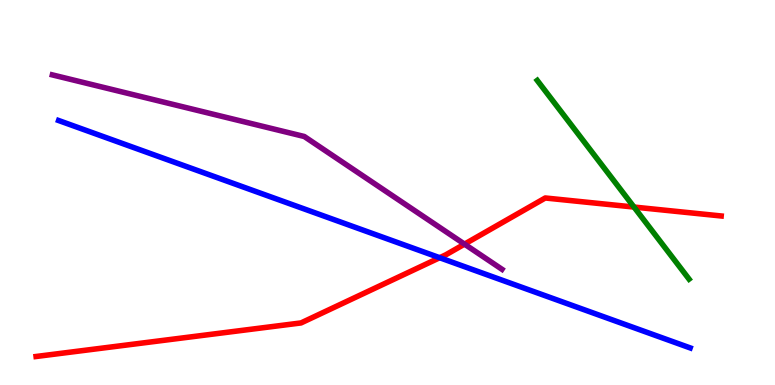[{'lines': ['blue', 'red'], 'intersections': [{'x': 5.67, 'y': 3.31}]}, {'lines': ['green', 'red'], 'intersections': [{'x': 8.18, 'y': 4.62}]}, {'lines': ['purple', 'red'], 'intersections': [{'x': 5.99, 'y': 3.66}]}, {'lines': ['blue', 'green'], 'intersections': []}, {'lines': ['blue', 'purple'], 'intersections': []}, {'lines': ['green', 'purple'], 'intersections': []}]